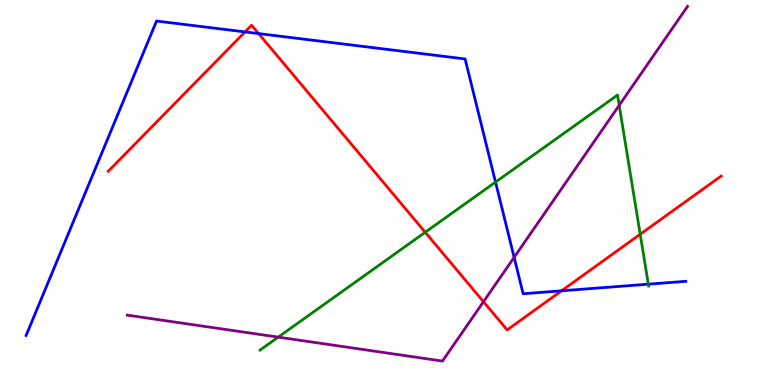[{'lines': ['blue', 'red'], 'intersections': [{'x': 3.16, 'y': 9.17}, {'x': 3.34, 'y': 9.13}, {'x': 7.25, 'y': 2.45}]}, {'lines': ['green', 'red'], 'intersections': [{'x': 5.49, 'y': 3.97}, {'x': 8.26, 'y': 3.92}]}, {'lines': ['purple', 'red'], 'intersections': [{'x': 6.24, 'y': 2.16}]}, {'lines': ['blue', 'green'], 'intersections': [{'x': 6.39, 'y': 5.27}, {'x': 8.37, 'y': 2.62}]}, {'lines': ['blue', 'purple'], 'intersections': [{'x': 6.63, 'y': 3.32}]}, {'lines': ['green', 'purple'], 'intersections': [{'x': 3.59, 'y': 1.24}, {'x': 7.99, 'y': 7.26}]}]